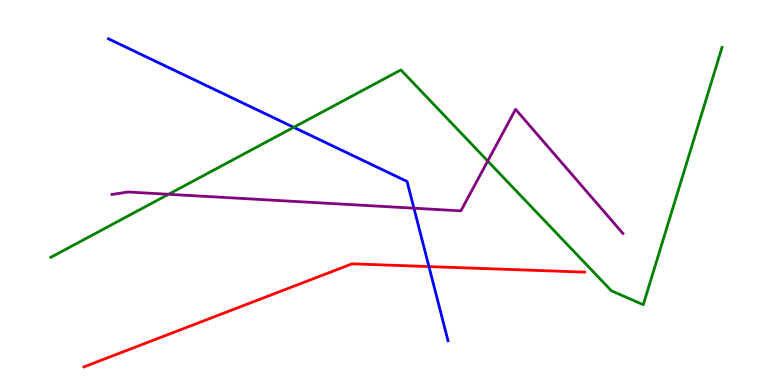[{'lines': ['blue', 'red'], 'intersections': [{'x': 5.53, 'y': 3.08}]}, {'lines': ['green', 'red'], 'intersections': []}, {'lines': ['purple', 'red'], 'intersections': []}, {'lines': ['blue', 'green'], 'intersections': [{'x': 3.79, 'y': 6.69}]}, {'lines': ['blue', 'purple'], 'intersections': [{'x': 5.34, 'y': 4.59}]}, {'lines': ['green', 'purple'], 'intersections': [{'x': 2.17, 'y': 4.95}, {'x': 6.29, 'y': 5.82}]}]